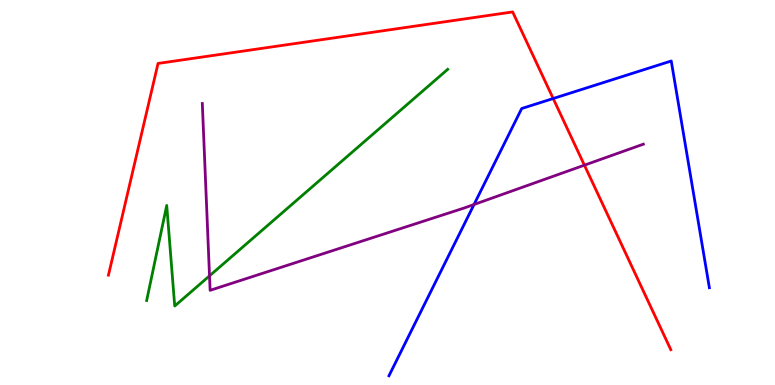[{'lines': ['blue', 'red'], 'intersections': [{'x': 7.14, 'y': 7.44}]}, {'lines': ['green', 'red'], 'intersections': []}, {'lines': ['purple', 'red'], 'intersections': [{'x': 7.54, 'y': 5.71}]}, {'lines': ['blue', 'green'], 'intersections': []}, {'lines': ['blue', 'purple'], 'intersections': [{'x': 6.12, 'y': 4.69}]}, {'lines': ['green', 'purple'], 'intersections': [{'x': 2.7, 'y': 2.83}]}]